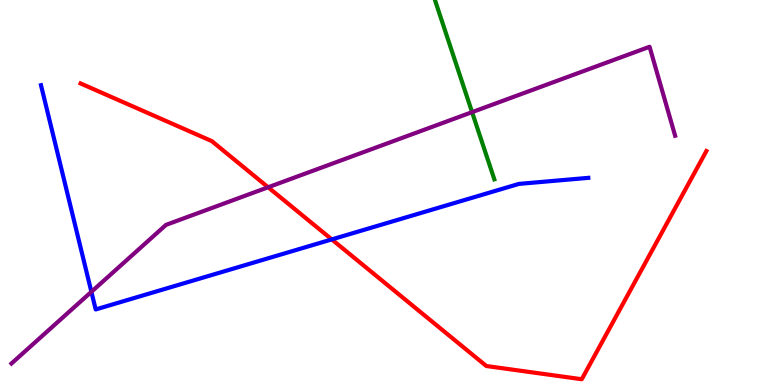[{'lines': ['blue', 'red'], 'intersections': [{'x': 4.28, 'y': 3.78}]}, {'lines': ['green', 'red'], 'intersections': []}, {'lines': ['purple', 'red'], 'intersections': [{'x': 3.46, 'y': 5.14}]}, {'lines': ['blue', 'green'], 'intersections': []}, {'lines': ['blue', 'purple'], 'intersections': [{'x': 1.18, 'y': 2.42}]}, {'lines': ['green', 'purple'], 'intersections': [{'x': 6.09, 'y': 7.09}]}]